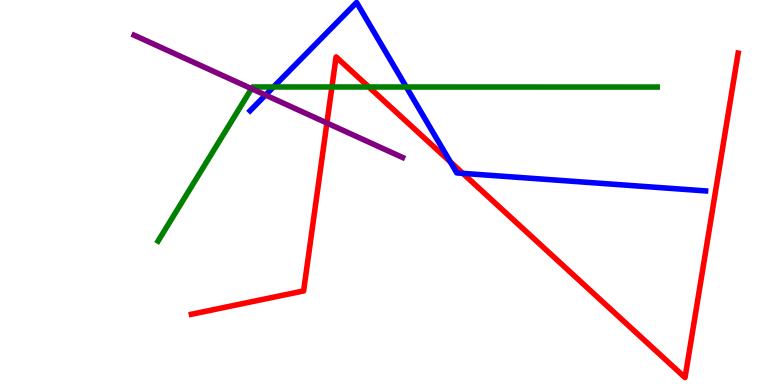[{'lines': ['blue', 'red'], 'intersections': [{'x': 5.81, 'y': 5.8}, {'x': 5.97, 'y': 5.5}]}, {'lines': ['green', 'red'], 'intersections': [{'x': 4.28, 'y': 7.74}, {'x': 4.76, 'y': 7.74}]}, {'lines': ['purple', 'red'], 'intersections': [{'x': 4.22, 'y': 6.8}]}, {'lines': ['blue', 'green'], 'intersections': [{'x': 3.53, 'y': 7.74}, {'x': 5.24, 'y': 7.74}]}, {'lines': ['blue', 'purple'], 'intersections': [{'x': 3.43, 'y': 7.53}]}, {'lines': ['green', 'purple'], 'intersections': [{'x': 3.25, 'y': 7.7}]}]